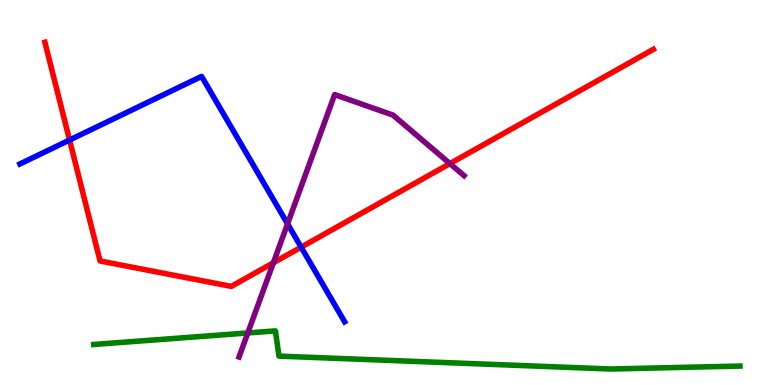[{'lines': ['blue', 'red'], 'intersections': [{'x': 0.897, 'y': 6.36}, {'x': 3.89, 'y': 3.58}]}, {'lines': ['green', 'red'], 'intersections': []}, {'lines': ['purple', 'red'], 'intersections': [{'x': 3.53, 'y': 3.18}, {'x': 5.81, 'y': 5.75}]}, {'lines': ['blue', 'green'], 'intersections': []}, {'lines': ['blue', 'purple'], 'intersections': [{'x': 3.71, 'y': 4.19}]}, {'lines': ['green', 'purple'], 'intersections': [{'x': 3.2, 'y': 1.35}]}]